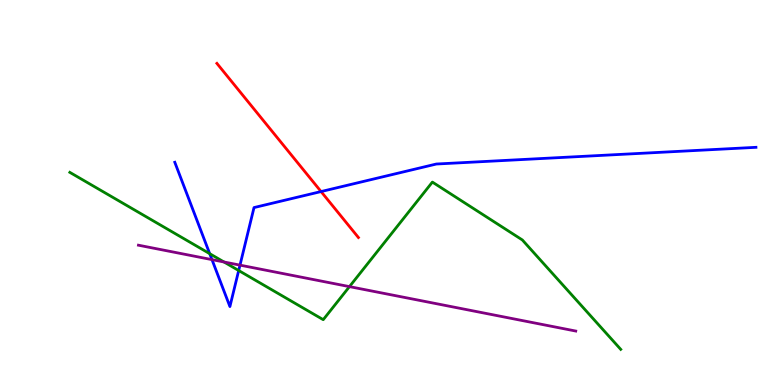[{'lines': ['blue', 'red'], 'intersections': [{'x': 4.14, 'y': 5.02}]}, {'lines': ['green', 'red'], 'intersections': []}, {'lines': ['purple', 'red'], 'intersections': []}, {'lines': ['blue', 'green'], 'intersections': [{'x': 2.71, 'y': 3.41}, {'x': 3.08, 'y': 2.97}]}, {'lines': ['blue', 'purple'], 'intersections': [{'x': 2.74, 'y': 3.26}, {'x': 3.1, 'y': 3.11}]}, {'lines': ['green', 'purple'], 'intersections': [{'x': 2.89, 'y': 3.19}, {'x': 4.51, 'y': 2.56}]}]